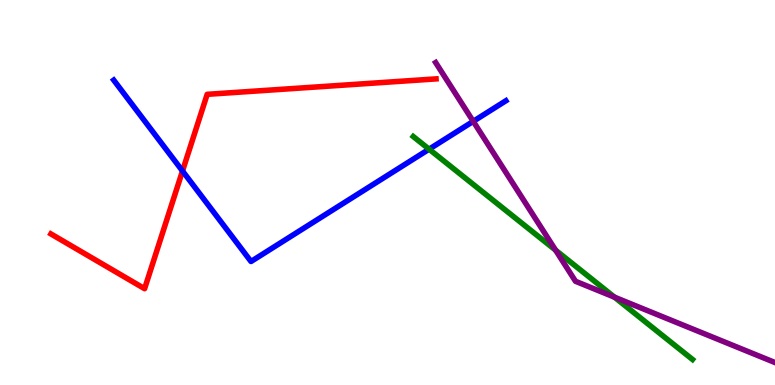[{'lines': ['blue', 'red'], 'intersections': [{'x': 2.35, 'y': 5.56}]}, {'lines': ['green', 'red'], 'intersections': []}, {'lines': ['purple', 'red'], 'intersections': []}, {'lines': ['blue', 'green'], 'intersections': [{'x': 5.54, 'y': 6.13}]}, {'lines': ['blue', 'purple'], 'intersections': [{'x': 6.11, 'y': 6.85}]}, {'lines': ['green', 'purple'], 'intersections': [{'x': 7.17, 'y': 3.5}, {'x': 7.93, 'y': 2.28}]}]